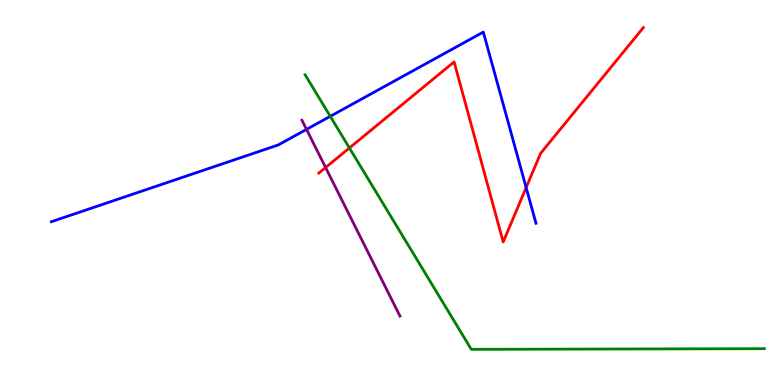[{'lines': ['blue', 'red'], 'intersections': [{'x': 6.79, 'y': 5.13}]}, {'lines': ['green', 'red'], 'intersections': [{'x': 4.51, 'y': 6.16}]}, {'lines': ['purple', 'red'], 'intersections': [{'x': 4.2, 'y': 5.65}]}, {'lines': ['blue', 'green'], 'intersections': [{'x': 4.26, 'y': 6.98}]}, {'lines': ['blue', 'purple'], 'intersections': [{'x': 3.96, 'y': 6.64}]}, {'lines': ['green', 'purple'], 'intersections': []}]